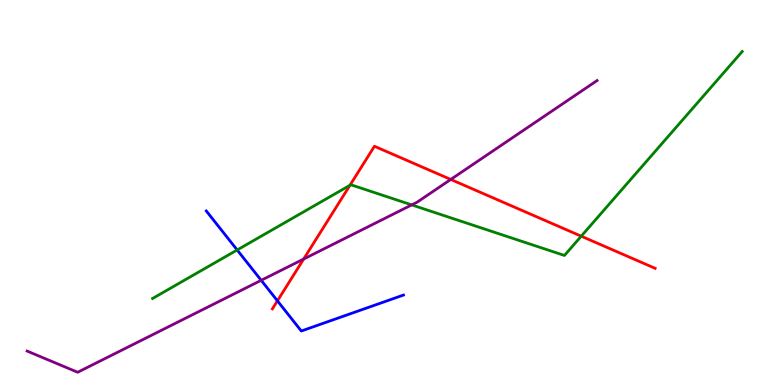[{'lines': ['blue', 'red'], 'intersections': [{'x': 3.58, 'y': 2.19}]}, {'lines': ['green', 'red'], 'intersections': [{'x': 4.52, 'y': 5.19}, {'x': 7.5, 'y': 3.87}]}, {'lines': ['purple', 'red'], 'intersections': [{'x': 3.92, 'y': 3.27}, {'x': 5.82, 'y': 5.34}]}, {'lines': ['blue', 'green'], 'intersections': [{'x': 3.06, 'y': 3.51}]}, {'lines': ['blue', 'purple'], 'intersections': [{'x': 3.37, 'y': 2.72}]}, {'lines': ['green', 'purple'], 'intersections': [{'x': 5.31, 'y': 4.68}]}]